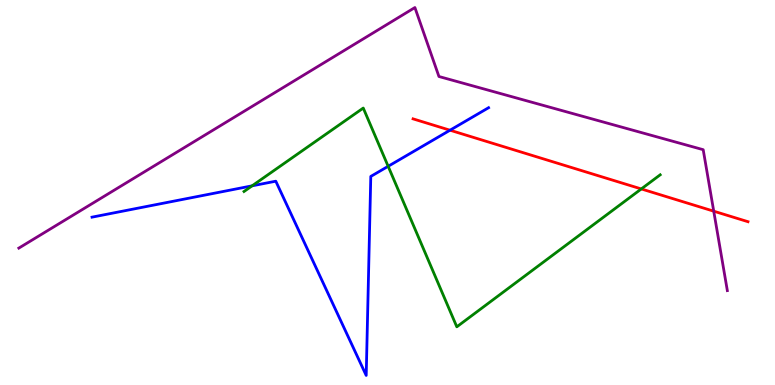[{'lines': ['blue', 'red'], 'intersections': [{'x': 5.81, 'y': 6.62}]}, {'lines': ['green', 'red'], 'intersections': [{'x': 8.27, 'y': 5.09}]}, {'lines': ['purple', 'red'], 'intersections': [{'x': 9.21, 'y': 4.51}]}, {'lines': ['blue', 'green'], 'intersections': [{'x': 3.25, 'y': 5.17}, {'x': 5.01, 'y': 5.68}]}, {'lines': ['blue', 'purple'], 'intersections': []}, {'lines': ['green', 'purple'], 'intersections': []}]